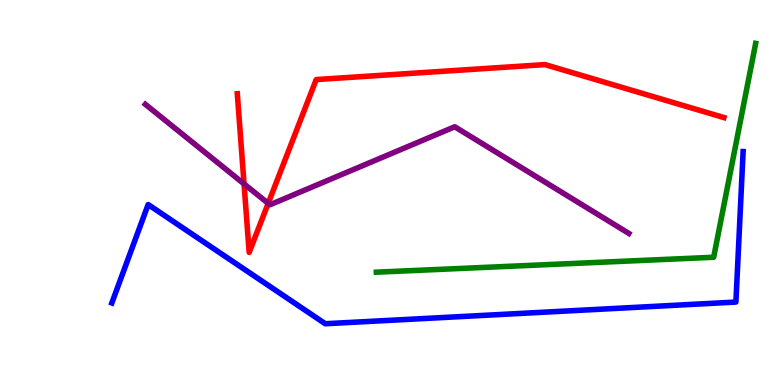[{'lines': ['blue', 'red'], 'intersections': []}, {'lines': ['green', 'red'], 'intersections': []}, {'lines': ['purple', 'red'], 'intersections': [{'x': 3.15, 'y': 5.22}, {'x': 3.46, 'y': 4.72}]}, {'lines': ['blue', 'green'], 'intersections': []}, {'lines': ['blue', 'purple'], 'intersections': []}, {'lines': ['green', 'purple'], 'intersections': []}]